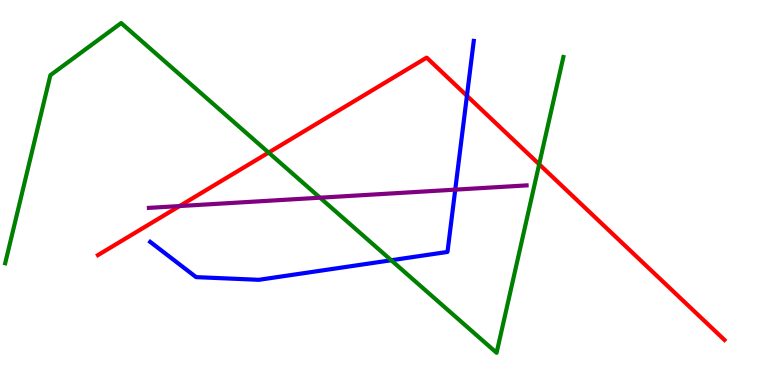[{'lines': ['blue', 'red'], 'intersections': [{'x': 6.02, 'y': 7.51}]}, {'lines': ['green', 'red'], 'intersections': [{'x': 3.47, 'y': 6.04}, {'x': 6.96, 'y': 5.73}]}, {'lines': ['purple', 'red'], 'intersections': [{'x': 2.32, 'y': 4.65}]}, {'lines': ['blue', 'green'], 'intersections': [{'x': 5.05, 'y': 3.24}]}, {'lines': ['blue', 'purple'], 'intersections': [{'x': 5.87, 'y': 5.07}]}, {'lines': ['green', 'purple'], 'intersections': [{'x': 4.13, 'y': 4.87}]}]